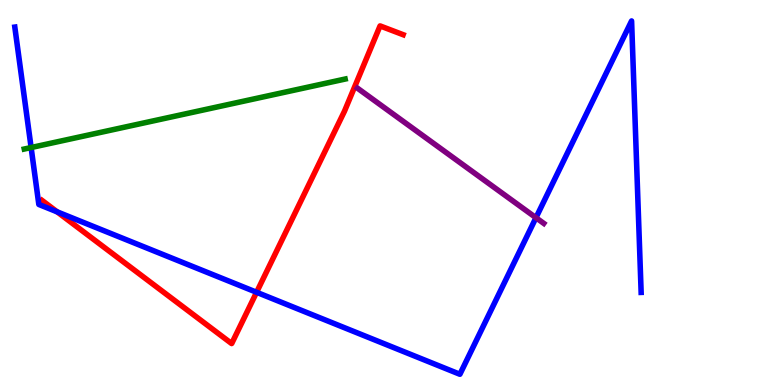[{'lines': ['blue', 'red'], 'intersections': [{'x': 0.737, 'y': 4.5}, {'x': 3.31, 'y': 2.41}]}, {'lines': ['green', 'red'], 'intersections': []}, {'lines': ['purple', 'red'], 'intersections': []}, {'lines': ['blue', 'green'], 'intersections': [{'x': 0.402, 'y': 6.17}]}, {'lines': ['blue', 'purple'], 'intersections': [{'x': 6.92, 'y': 4.35}]}, {'lines': ['green', 'purple'], 'intersections': []}]